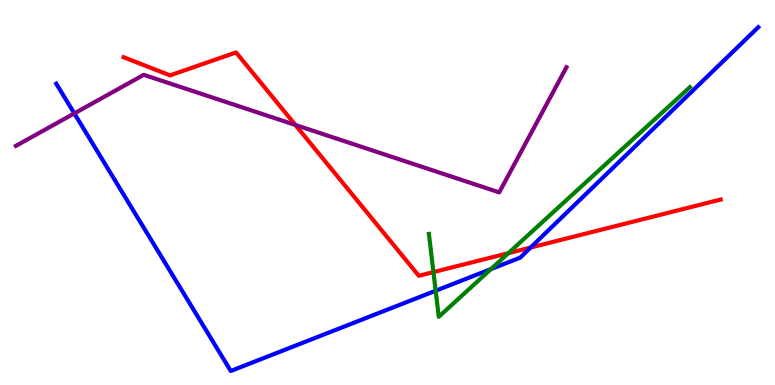[{'lines': ['blue', 'red'], 'intersections': [{'x': 6.85, 'y': 3.57}]}, {'lines': ['green', 'red'], 'intersections': [{'x': 5.59, 'y': 2.93}, {'x': 6.56, 'y': 3.42}]}, {'lines': ['purple', 'red'], 'intersections': [{'x': 3.81, 'y': 6.75}]}, {'lines': ['blue', 'green'], 'intersections': [{'x': 5.62, 'y': 2.45}, {'x': 6.33, 'y': 3.01}]}, {'lines': ['blue', 'purple'], 'intersections': [{'x': 0.959, 'y': 7.05}]}, {'lines': ['green', 'purple'], 'intersections': []}]